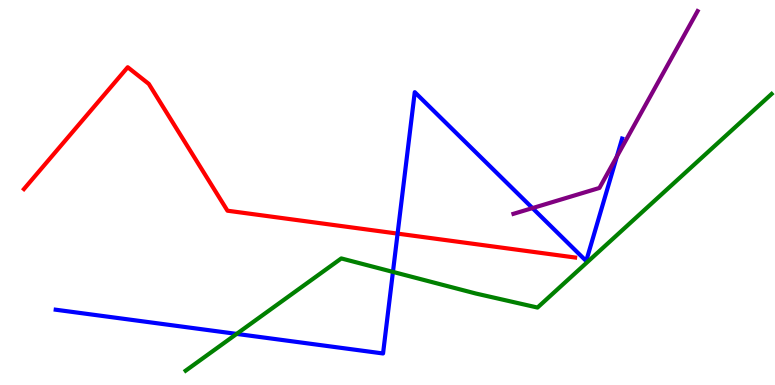[{'lines': ['blue', 'red'], 'intersections': [{'x': 5.13, 'y': 3.93}]}, {'lines': ['green', 'red'], 'intersections': []}, {'lines': ['purple', 'red'], 'intersections': []}, {'lines': ['blue', 'green'], 'intersections': [{'x': 3.05, 'y': 1.33}, {'x': 5.07, 'y': 2.94}]}, {'lines': ['blue', 'purple'], 'intersections': [{'x': 6.87, 'y': 4.59}, {'x': 7.96, 'y': 5.93}]}, {'lines': ['green', 'purple'], 'intersections': []}]